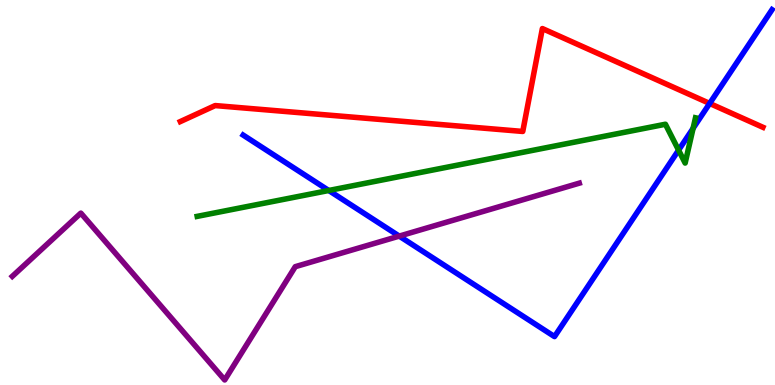[{'lines': ['blue', 'red'], 'intersections': [{'x': 9.16, 'y': 7.31}]}, {'lines': ['green', 'red'], 'intersections': []}, {'lines': ['purple', 'red'], 'intersections': []}, {'lines': ['blue', 'green'], 'intersections': [{'x': 4.24, 'y': 5.05}, {'x': 8.76, 'y': 6.1}, {'x': 8.94, 'y': 6.67}]}, {'lines': ['blue', 'purple'], 'intersections': [{'x': 5.15, 'y': 3.87}]}, {'lines': ['green', 'purple'], 'intersections': []}]